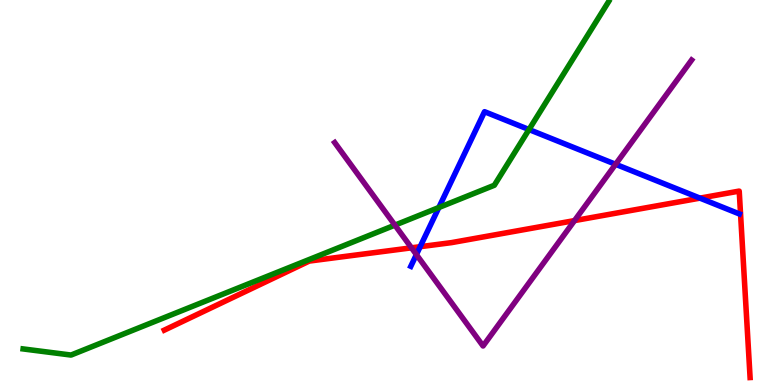[{'lines': ['blue', 'red'], 'intersections': [{'x': 5.42, 'y': 3.59}, {'x': 9.03, 'y': 4.85}]}, {'lines': ['green', 'red'], 'intersections': []}, {'lines': ['purple', 'red'], 'intersections': [{'x': 5.31, 'y': 3.56}, {'x': 7.41, 'y': 4.27}]}, {'lines': ['blue', 'green'], 'intersections': [{'x': 5.66, 'y': 4.61}, {'x': 6.83, 'y': 6.64}]}, {'lines': ['blue', 'purple'], 'intersections': [{'x': 5.37, 'y': 3.39}, {'x': 7.94, 'y': 5.73}]}, {'lines': ['green', 'purple'], 'intersections': [{'x': 5.1, 'y': 4.15}]}]